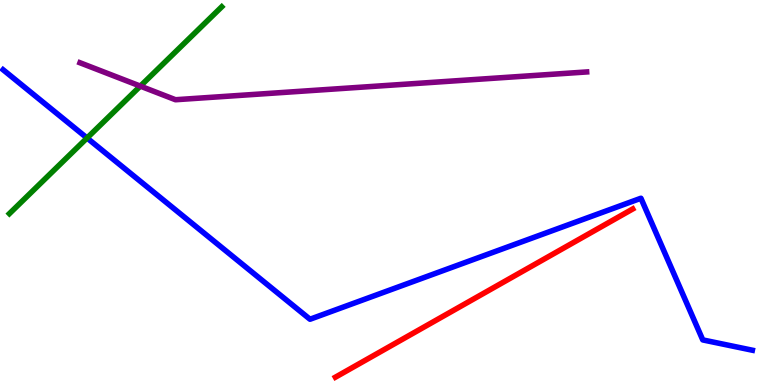[{'lines': ['blue', 'red'], 'intersections': []}, {'lines': ['green', 'red'], 'intersections': []}, {'lines': ['purple', 'red'], 'intersections': []}, {'lines': ['blue', 'green'], 'intersections': [{'x': 1.12, 'y': 6.42}]}, {'lines': ['blue', 'purple'], 'intersections': []}, {'lines': ['green', 'purple'], 'intersections': [{'x': 1.81, 'y': 7.76}]}]